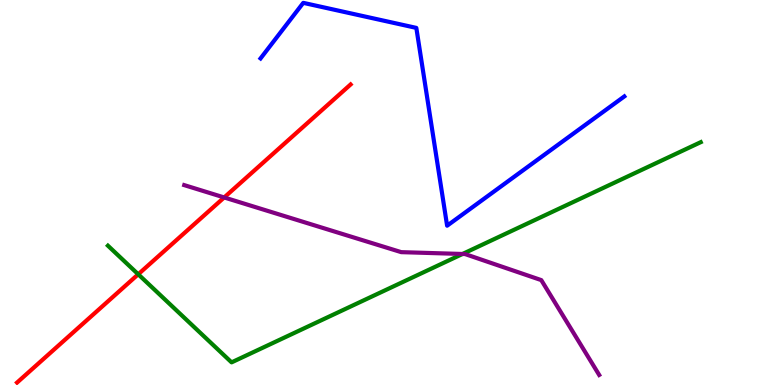[{'lines': ['blue', 'red'], 'intersections': []}, {'lines': ['green', 'red'], 'intersections': [{'x': 1.78, 'y': 2.88}]}, {'lines': ['purple', 'red'], 'intersections': [{'x': 2.89, 'y': 4.87}]}, {'lines': ['blue', 'green'], 'intersections': []}, {'lines': ['blue', 'purple'], 'intersections': []}, {'lines': ['green', 'purple'], 'intersections': [{'x': 5.97, 'y': 3.4}]}]